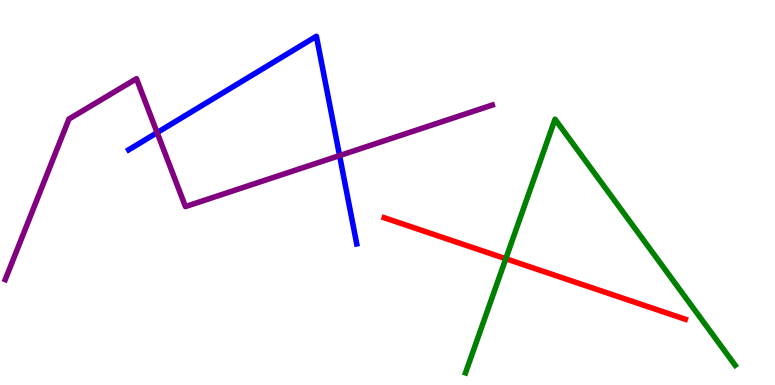[{'lines': ['blue', 'red'], 'intersections': []}, {'lines': ['green', 'red'], 'intersections': [{'x': 6.53, 'y': 3.28}]}, {'lines': ['purple', 'red'], 'intersections': []}, {'lines': ['blue', 'green'], 'intersections': []}, {'lines': ['blue', 'purple'], 'intersections': [{'x': 2.03, 'y': 6.56}, {'x': 4.38, 'y': 5.96}]}, {'lines': ['green', 'purple'], 'intersections': []}]